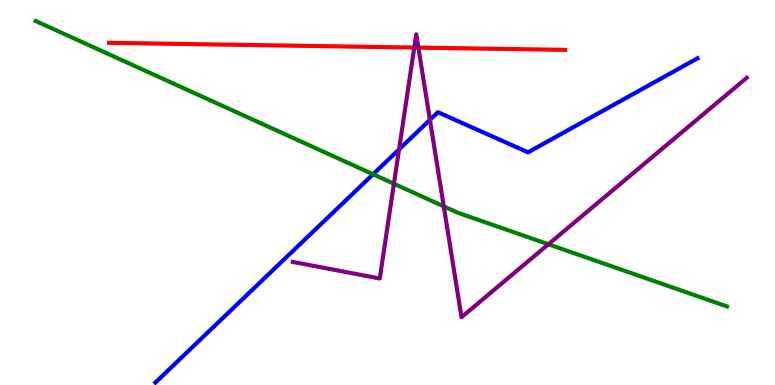[{'lines': ['blue', 'red'], 'intersections': []}, {'lines': ['green', 'red'], 'intersections': []}, {'lines': ['purple', 'red'], 'intersections': [{'x': 5.35, 'y': 8.76}, {'x': 5.4, 'y': 8.76}]}, {'lines': ['blue', 'green'], 'intersections': [{'x': 4.81, 'y': 5.47}]}, {'lines': ['blue', 'purple'], 'intersections': [{'x': 5.15, 'y': 6.12}, {'x': 5.55, 'y': 6.89}]}, {'lines': ['green', 'purple'], 'intersections': [{'x': 5.08, 'y': 5.23}, {'x': 5.73, 'y': 4.64}, {'x': 7.08, 'y': 3.66}]}]